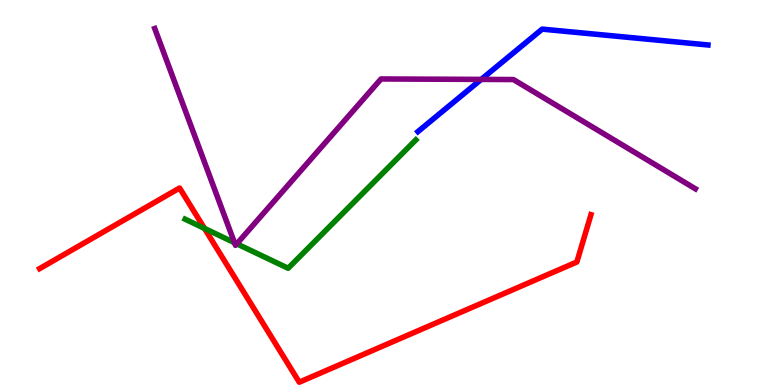[{'lines': ['blue', 'red'], 'intersections': []}, {'lines': ['green', 'red'], 'intersections': [{'x': 2.64, 'y': 4.07}]}, {'lines': ['purple', 'red'], 'intersections': []}, {'lines': ['blue', 'green'], 'intersections': []}, {'lines': ['blue', 'purple'], 'intersections': [{'x': 6.21, 'y': 7.94}]}, {'lines': ['green', 'purple'], 'intersections': [{'x': 3.03, 'y': 3.7}, {'x': 3.06, 'y': 3.67}]}]